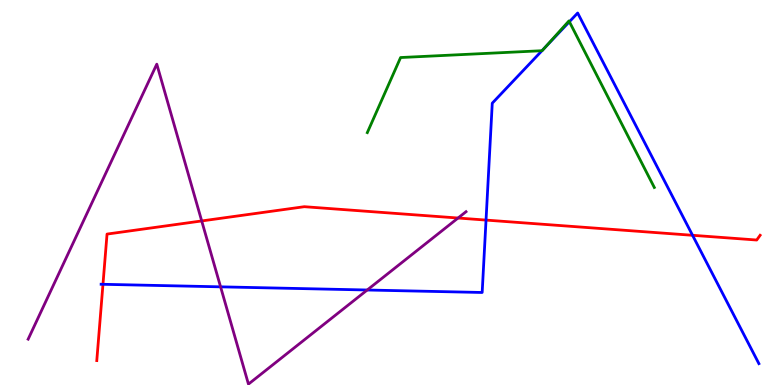[{'lines': ['blue', 'red'], 'intersections': [{'x': 1.33, 'y': 2.62}, {'x': 6.27, 'y': 4.28}, {'x': 8.94, 'y': 3.89}]}, {'lines': ['green', 'red'], 'intersections': []}, {'lines': ['purple', 'red'], 'intersections': [{'x': 2.6, 'y': 4.26}, {'x': 5.91, 'y': 4.34}]}, {'lines': ['blue', 'green'], 'intersections': [{'x': 6.99, 'y': 8.68}, {'x': 7.03, 'y': 8.76}, {'x': 7.35, 'y': 9.43}]}, {'lines': ['blue', 'purple'], 'intersections': [{'x': 2.85, 'y': 2.55}, {'x': 4.74, 'y': 2.47}]}, {'lines': ['green', 'purple'], 'intersections': []}]